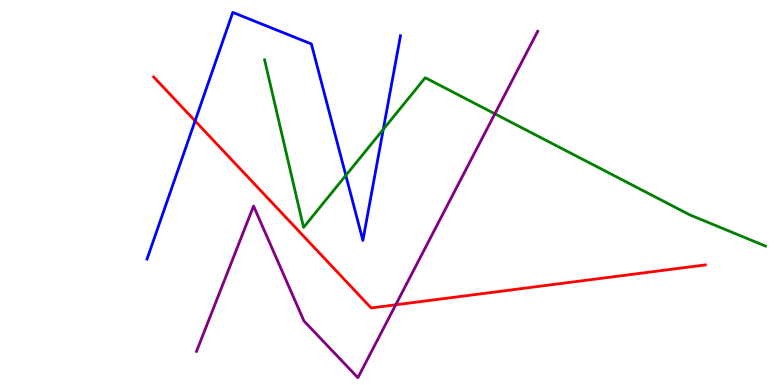[{'lines': ['blue', 'red'], 'intersections': [{'x': 2.52, 'y': 6.86}]}, {'lines': ['green', 'red'], 'intersections': []}, {'lines': ['purple', 'red'], 'intersections': [{'x': 5.11, 'y': 2.08}]}, {'lines': ['blue', 'green'], 'intersections': [{'x': 4.46, 'y': 5.44}, {'x': 4.95, 'y': 6.64}]}, {'lines': ['blue', 'purple'], 'intersections': []}, {'lines': ['green', 'purple'], 'intersections': [{'x': 6.39, 'y': 7.04}]}]